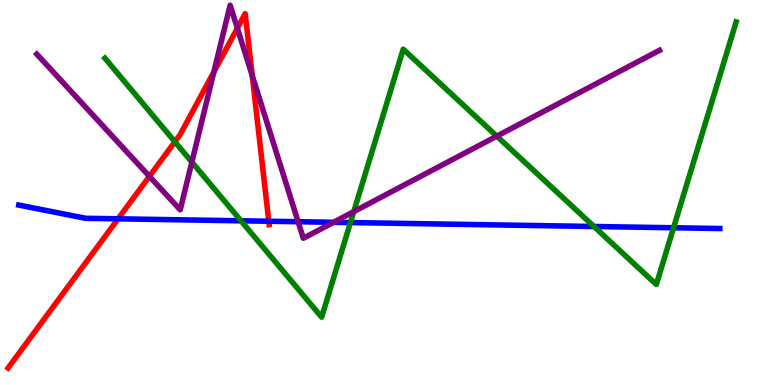[{'lines': ['blue', 'red'], 'intersections': [{'x': 1.52, 'y': 4.32}, {'x': 3.47, 'y': 4.25}]}, {'lines': ['green', 'red'], 'intersections': [{'x': 2.26, 'y': 6.32}]}, {'lines': ['purple', 'red'], 'intersections': [{'x': 1.93, 'y': 5.42}, {'x': 2.76, 'y': 8.13}, {'x': 3.06, 'y': 9.27}, {'x': 3.25, 'y': 8.04}]}, {'lines': ['blue', 'green'], 'intersections': [{'x': 3.11, 'y': 4.26}, {'x': 4.52, 'y': 4.22}, {'x': 7.66, 'y': 4.12}, {'x': 8.69, 'y': 4.08}]}, {'lines': ['blue', 'purple'], 'intersections': [{'x': 3.85, 'y': 4.24}, {'x': 4.3, 'y': 4.23}]}, {'lines': ['green', 'purple'], 'intersections': [{'x': 2.48, 'y': 5.79}, {'x': 4.56, 'y': 4.5}, {'x': 6.41, 'y': 6.46}]}]